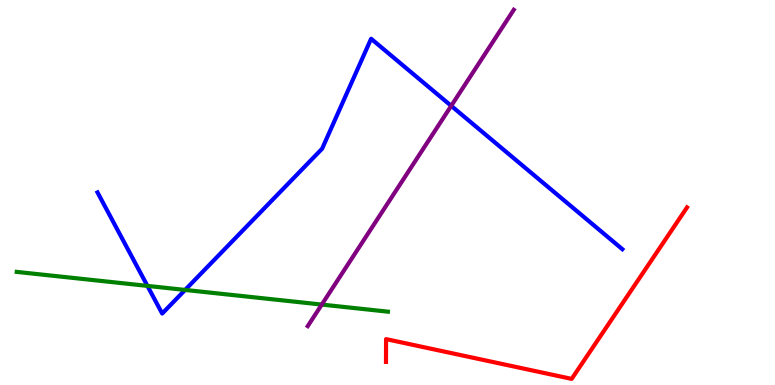[{'lines': ['blue', 'red'], 'intersections': []}, {'lines': ['green', 'red'], 'intersections': []}, {'lines': ['purple', 'red'], 'intersections': []}, {'lines': ['blue', 'green'], 'intersections': [{'x': 1.9, 'y': 2.57}, {'x': 2.39, 'y': 2.47}]}, {'lines': ['blue', 'purple'], 'intersections': [{'x': 5.82, 'y': 7.25}]}, {'lines': ['green', 'purple'], 'intersections': [{'x': 4.15, 'y': 2.09}]}]